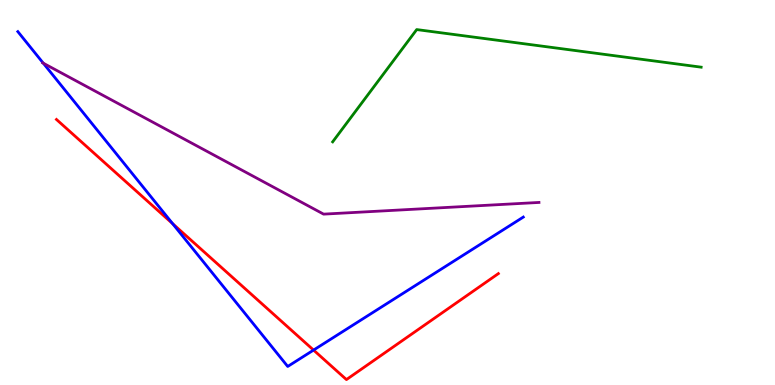[{'lines': ['blue', 'red'], 'intersections': [{'x': 2.23, 'y': 4.19}, {'x': 4.05, 'y': 0.907}]}, {'lines': ['green', 'red'], 'intersections': []}, {'lines': ['purple', 'red'], 'intersections': []}, {'lines': ['blue', 'green'], 'intersections': []}, {'lines': ['blue', 'purple'], 'intersections': [{'x': 0.559, 'y': 8.36}]}, {'lines': ['green', 'purple'], 'intersections': []}]